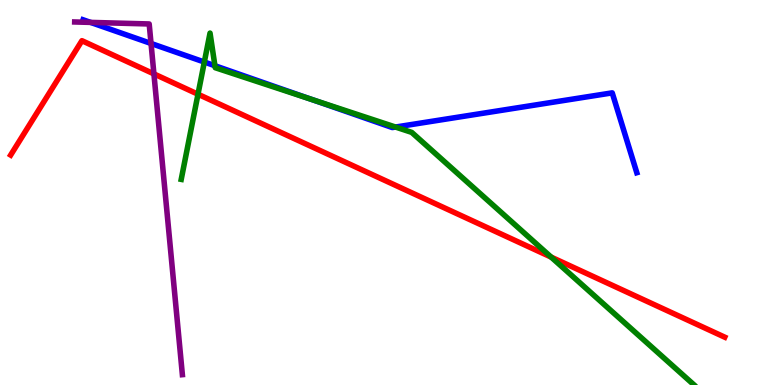[{'lines': ['blue', 'red'], 'intersections': []}, {'lines': ['green', 'red'], 'intersections': [{'x': 2.55, 'y': 7.55}, {'x': 7.11, 'y': 3.32}]}, {'lines': ['purple', 'red'], 'intersections': [{'x': 1.99, 'y': 8.08}]}, {'lines': ['blue', 'green'], 'intersections': [{'x': 2.64, 'y': 8.39}, {'x': 2.77, 'y': 8.29}, {'x': 4.03, 'y': 7.41}, {'x': 5.1, 'y': 6.7}]}, {'lines': ['blue', 'purple'], 'intersections': [{'x': 1.17, 'y': 9.42}, {'x': 1.95, 'y': 8.87}]}, {'lines': ['green', 'purple'], 'intersections': []}]